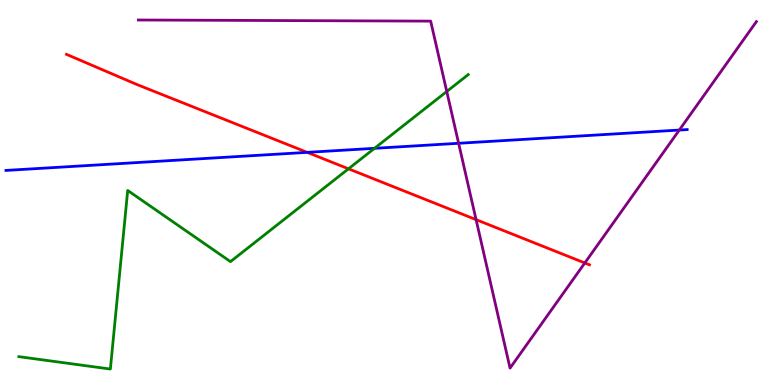[{'lines': ['blue', 'red'], 'intersections': [{'x': 3.96, 'y': 6.04}]}, {'lines': ['green', 'red'], 'intersections': [{'x': 4.5, 'y': 5.62}]}, {'lines': ['purple', 'red'], 'intersections': [{'x': 6.14, 'y': 4.29}, {'x': 7.55, 'y': 3.17}]}, {'lines': ['blue', 'green'], 'intersections': [{'x': 4.83, 'y': 6.15}]}, {'lines': ['blue', 'purple'], 'intersections': [{'x': 5.92, 'y': 6.28}, {'x': 8.77, 'y': 6.62}]}, {'lines': ['green', 'purple'], 'intersections': [{'x': 5.76, 'y': 7.62}]}]